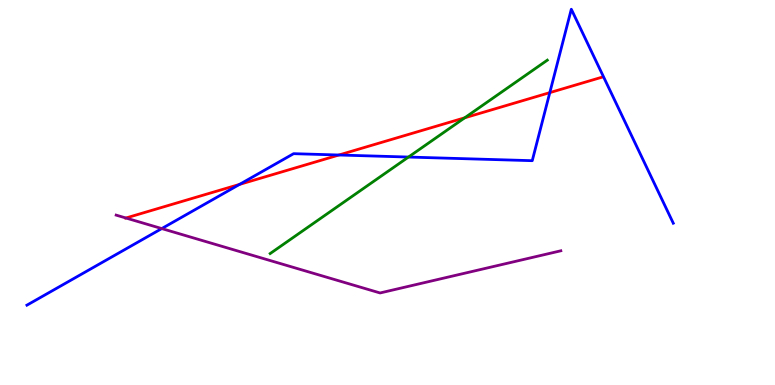[{'lines': ['blue', 'red'], 'intersections': [{'x': 3.09, 'y': 5.21}, {'x': 4.37, 'y': 5.97}, {'x': 7.09, 'y': 7.59}]}, {'lines': ['green', 'red'], 'intersections': [{'x': 6.0, 'y': 6.94}]}, {'lines': ['purple', 'red'], 'intersections': [{'x': 1.62, 'y': 4.34}]}, {'lines': ['blue', 'green'], 'intersections': [{'x': 5.27, 'y': 5.92}]}, {'lines': ['blue', 'purple'], 'intersections': [{'x': 2.09, 'y': 4.06}]}, {'lines': ['green', 'purple'], 'intersections': []}]